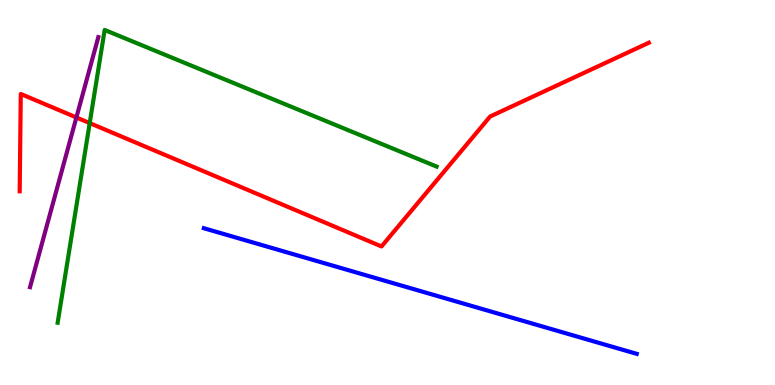[{'lines': ['blue', 'red'], 'intersections': []}, {'lines': ['green', 'red'], 'intersections': [{'x': 1.16, 'y': 6.8}]}, {'lines': ['purple', 'red'], 'intersections': [{'x': 0.986, 'y': 6.95}]}, {'lines': ['blue', 'green'], 'intersections': []}, {'lines': ['blue', 'purple'], 'intersections': []}, {'lines': ['green', 'purple'], 'intersections': []}]